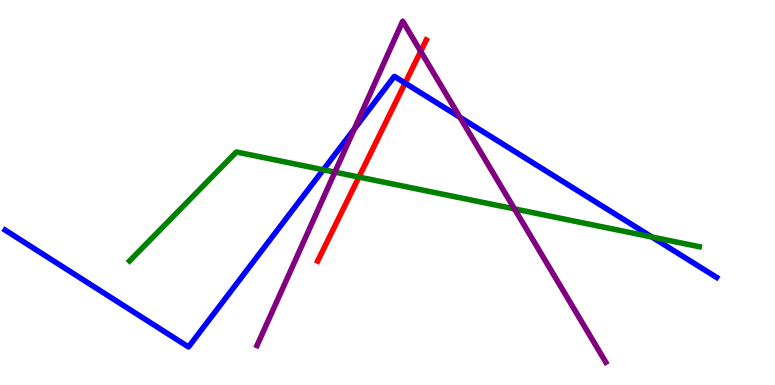[{'lines': ['blue', 'red'], 'intersections': [{'x': 5.23, 'y': 7.84}]}, {'lines': ['green', 'red'], 'intersections': [{'x': 4.63, 'y': 5.4}]}, {'lines': ['purple', 'red'], 'intersections': [{'x': 5.43, 'y': 8.67}]}, {'lines': ['blue', 'green'], 'intersections': [{'x': 4.17, 'y': 5.59}, {'x': 8.41, 'y': 3.84}]}, {'lines': ['blue', 'purple'], 'intersections': [{'x': 4.57, 'y': 6.65}, {'x': 5.93, 'y': 6.95}]}, {'lines': ['green', 'purple'], 'intersections': [{'x': 4.32, 'y': 5.53}, {'x': 6.64, 'y': 4.57}]}]